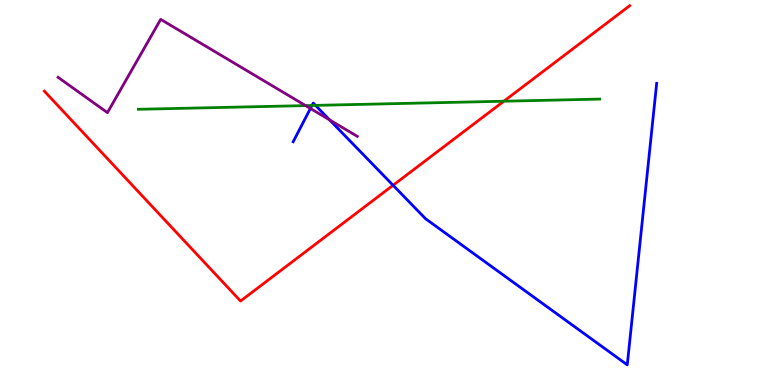[{'lines': ['blue', 'red'], 'intersections': [{'x': 5.07, 'y': 5.19}]}, {'lines': ['green', 'red'], 'intersections': [{'x': 6.5, 'y': 7.37}]}, {'lines': ['purple', 'red'], 'intersections': []}, {'lines': ['blue', 'green'], 'intersections': [{'x': 4.03, 'y': 7.26}, {'x': 4.07, 'y': 7.26}]}, {'lines': ['blue', 'purple'], 'intersections': [{'x': 4.01, 'y': 7.18}, {'x': 4.25, 'y': 6.89}]}, {'lines': ['green', 'purple'], 'intersections': [{'x': 3.94, 'y': 7.26}]}]